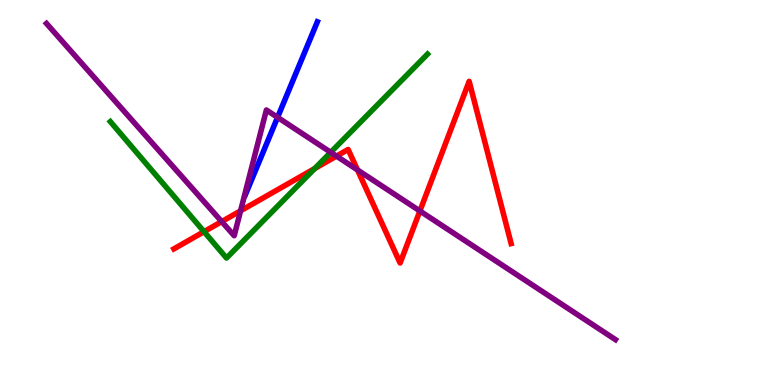[{'lines': ['blue', 'red'], 'intersections': []}, {'lines': ['green', 'red'], 'intersections': [{'x': 2.63, 'y': 3.98}, {'x': 4.06, 'y': 5.62}]}, {'lines': ['purple', 'red'], 'intersections': [{'x': 2.86, 'y': 4.24}, {'x': 3.1, 'y': 4.52}, {'x': 4.34, 'y': 5.95}, {'x': 4.61, 'y': 5.59}, {'x': 5.42, 'y': 4.52}]}, {'lines': ['blue', 'green'], 'intersections': []}, {'lines': ['blue', 'purple'], 'intersections': [{'x': 3.58, 'y': 6.95}]}, {'lines': ['green', 'purple'], 'intersections': [{'x': 4.27, 'y': 6.04}]}]